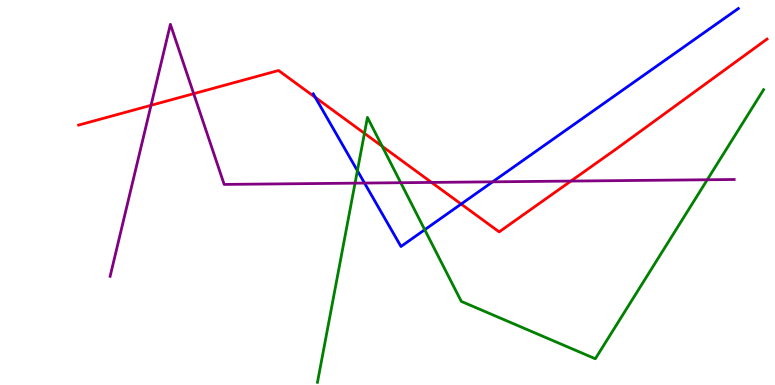[{'lines': ['blue', 'red'], 'intersections': [{'x': 4.07, 'y': 7.47}, {'x': 5.95, 'y': 4.7}]}, {'lines': ['green', 'red'], 'intersections': [{'x': 4.7, 'y': 6.54}, {'x': 4.93, 'y': 6.2}]}, {'lines': ['purple', 'red'], 'intersections': [{'x': 1.95, 'y': 7.26}, {'x': 2.5, 'y': 7.57}, {'x': 5.57, 'y': 5.26}, {'x': 7.37, 'y': 5.3}]}, {'lines': ['blue', 'green'], 'intersections': [{'x': 4.61, 'y': 5.57}, {'x': 5.48, 'y': 4.03}]}, {'lines': ['blue', 'purple'], 'intersections': [{'x': 4.7, 'y': 5.25}, {'x': 6.36, 'y': 5.28}]}, {'lines': ['green', 'purple'], 'intersections': [{'x': 4.58, 'y': 5.24}, {'x': 5.17, 'y': 5.25}, {'x': 9.13, 'y': 5.33}]}]